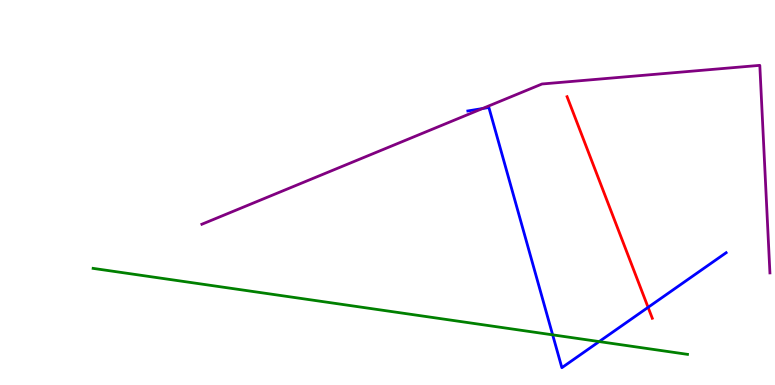[{'lines': ['blue', 'red'], 'intersections': [{'x': 8.36, 'y': 2.02}]}, {'lines': ['green', 'red'], 'intersections': []}, {'lines': ['purple', 'red'], 'intersections': []}, {'lines': ['blue', 'green'], 'intersections': [{'x': 7.13, 'y': 1.3}, {'x': 7.73, 'y': 1.13}]}, {'lines': ['blue', 'purple'], 'intersections': [{'x': 6.23, 'y': 7.18}]}, {'lines': ['green', 'purple'], 'intersections': []}]